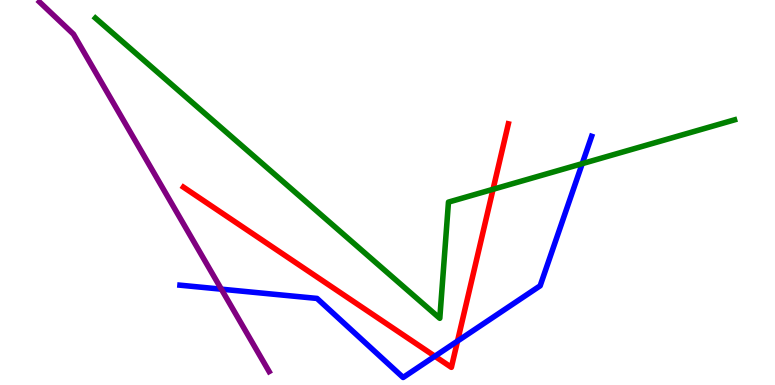[{'lines': ['blue', 'red'], 'intersections': [{'x': 5.61, 'y': 0.747}, {'x': 5.9, 'y': 1.14}]}, {'lines': ['green', 'red'], 'intersections': [{'x': 6.36, 'y': 5.08}]}, {'lines': ['purple', 'red'], 'intersections': []}, {'lines': ['blue', 'green'], 'intersections': [{'x': 7.51, 'y': 5.75}]}, {'lines': ['blue', 'purple'], 'intersections': [{'x': 2.86, 'y': 2.49}]}, {'lines': ['green', 'purple'], 'intersections': []}]